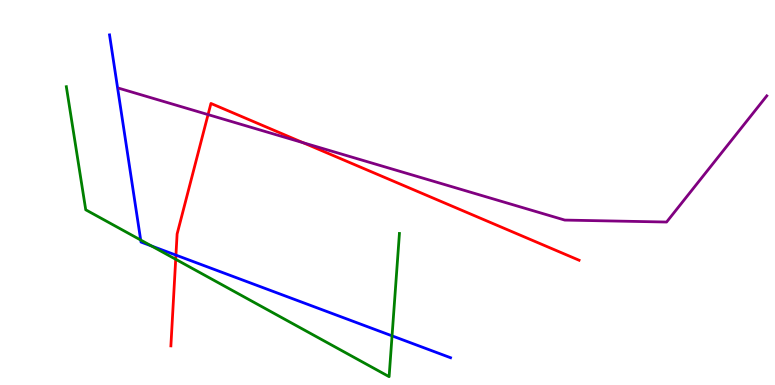[{'lines': ['blue', 'red'], 'intersections': [{'x': 2.27, 'y': 3.37}]}, {'lines': ['green', 'red'], 'intersections': [{'x': 2.27, 'y': 3.27}]}, {'lines': ['purple', 'red'], 'intersections': [{'x': 2.68, 'y': 7.02}, {'x': 3.91, 'y': 6.29}]}, {'lines': ['blue', 'green'], 'intersections': [{'x': 1.82, 'y': 3.77}, {'x': 1.96, 'y': 3.61}, {'x': 5.06, 'y': 1.28}]}, {'lines': ['blue', 'purple'], 'intersections': []}, {'lines': ['green', 'purple'], 'intersections': []}]